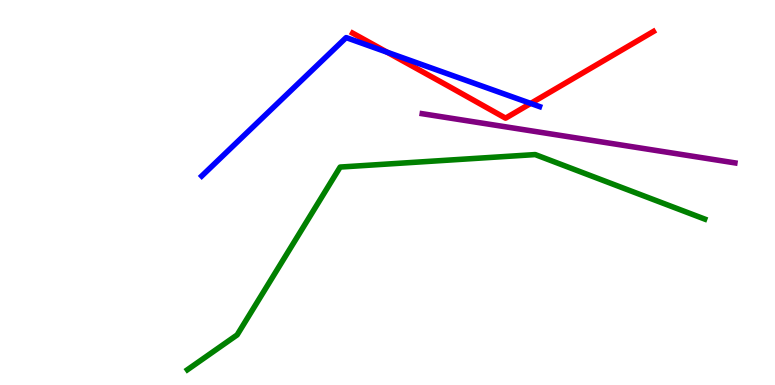[{'lines': ['blue', 'red'], 'intersections': [{'x': 5.0, 'y': 8.64}, {'x': 6.85, 'y': 7.31}]}, {'lines': ['green', 'red'], 'intersections': []}, {'lines': ['purple', 'red'], 'intersections': []}, {'lines': ['blue', 'green'], 'intersections': []}, {'lines': ['blue', 'purple'], 'intersections': []}, {'lines': ['green', 'purple'], 'intersections': []}]